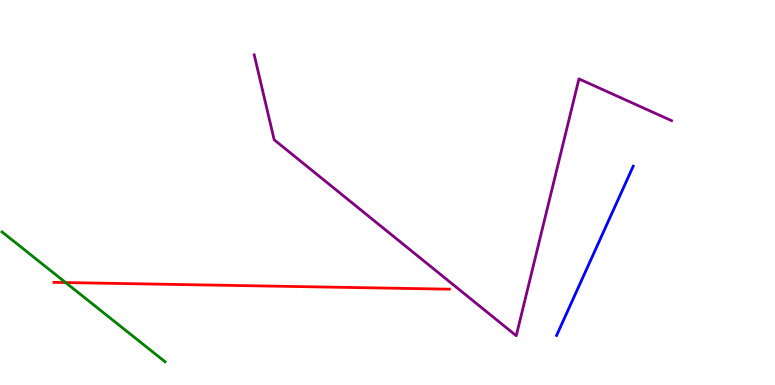[{'lines': ['blue', 'red'], 'intersections': []}, {'lines': ['green', 'red'], 'intersections': [{'x': 0.847, 'y': 2.66}]}, {'lines': ['purple', 'red'], 'intersections': []}, {'lines': ['blue', 'green'], 'intersections': []}, {'lines': ['blue', 'purple'], 'intersections': []}, {'lines': ['green', 'purple'], 'intersections': []}]